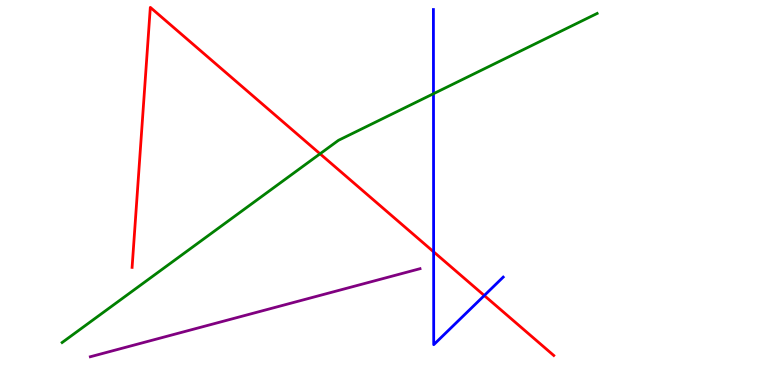[{'lines': ['blue', 'red'], 'intersections': [{'x': 5.6, 'y': 3.46}, {'x': 6.25, 'y': 2.32}]}, {'lines': ['green', 'red'], 'intersections': [{'x': 4.13, 'y': 6.0}]}, {'lines': ['purple', 'red'], 'intersections': []}, {'lines': ['blue', 'green'], 'intersections': [{'x': 5.59, 'y': 7.57}]}, {'lines': ['blue', 'purple'], 'intersections': []}, {'lines': ['green', 'purple'], 'intersections': []}]